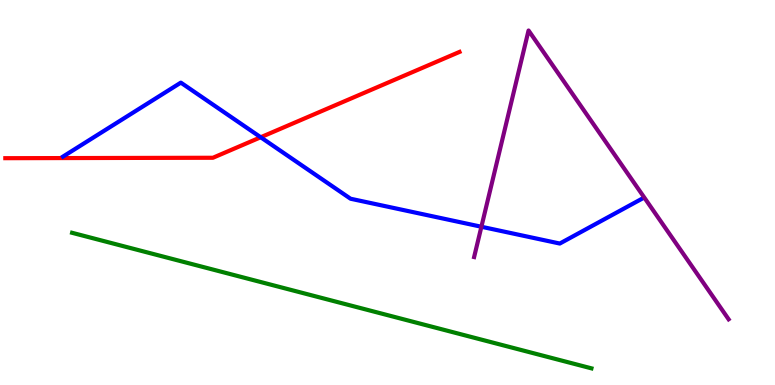[{'lines': ['blue', 'red'], 'intersections': [{'x': 3.36, 'y': 6.43}]}, {'lines': ['green', 'red'], 'intersections': []}, {'lines': ['purple', 'red'], 'intersections': []}, {'lines': ['blue', 'green'], 'intersections': []}, {'lines': ['blue', 'purple'], 'intersections': [{'x': 6.21, 'y': 4.11}]}, {'lines': ['green', 'purple'], 'intersections': []}]